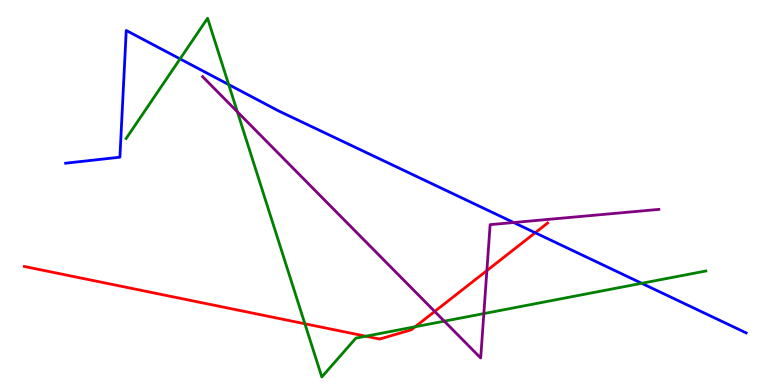[{'lines': ['blue', 'red'], 'intersections': [{'x': 6.91, 'y': 3.95}]}, {'lines': ['green', 'red'], 'intersections': [{'x': 3.93, 'y': 1.59}, {'x': 4.72, 'y': 1.27}, {'x': 5.36, 'y': 1.51}]}, {'lines': ['purple', 'red'], 'intersections': [{'x': 5.61, 'y': 1.91}, {'x': 6.28, 'y': 2.97}]}, {'lines': ['blue', 'green'], 'intersections': [{'x': 2.32, 'y': 8.47}, {'x': 2.95, 'y': 7.8}, {'x': 8.28, 'y': 2.64}]}, {'lines': ['blue', 'purple'], 'intersections': [{'x': 6.63, 'y': 4.22}]}, {'lines': ['green', 'purple'], 'intersections': [{'x': 3.06, 'y': 7.1}, {'x': 5.73, 'y': 1.66}, {'x': 6.24, 'y': 1.85}]}]